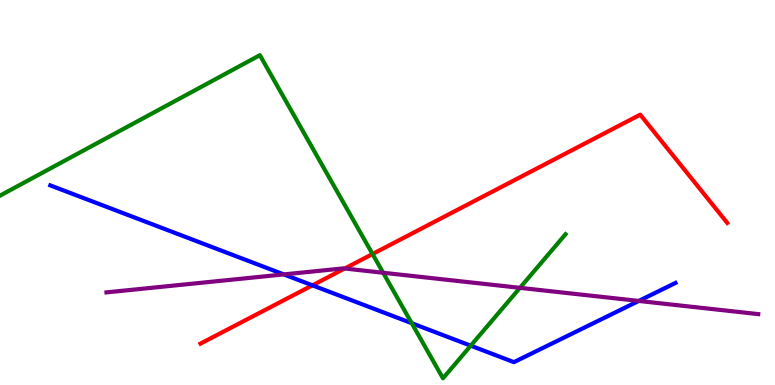[{'lines': ['blue', 'red'], 'intersections': [{'x': 4.03, 'y': 2.59}]}, {'lines': ['green', 'red'], 'intersections': [{'x': 4.81, 'y': 3.4}]}, {'lines': ['purple', 'red'], 'intersections': [{'x': 4.45, 'y': 3.03}]}, {'lines': ['blue', 'green'], 'intersections': [{'x': 5.31, 'y': 1.61}, {'x': 6.07, 'y': 1.02}]}, {'lines': ['blue', 'purple'], 'intersections': [{'x': 3.66, 'y': 2.87}, {'x': 8.24, 'y': 2.18}]}, {'lines': ['green', 'purple'], 'intersections': [{'x': 4.94, 'y': 2.92}, {'x': 6.71, 'y': 2.52}]}]